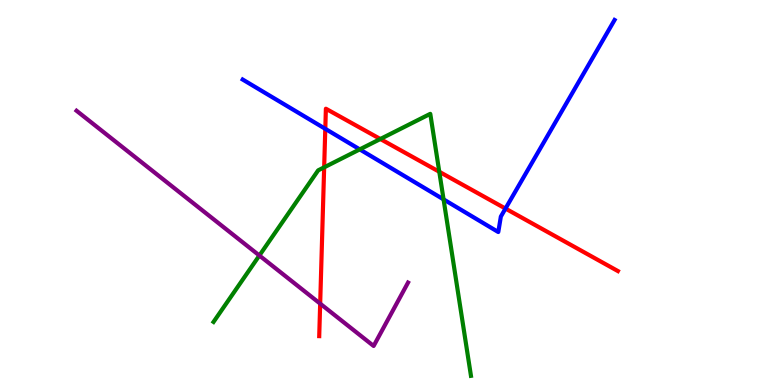[{'lines': ['blue', 'red'], 'intersections': [{'x': 4.2, 'y': 6.65}, {'x': 6.52, 'y': 4.58}]}, {'lines': ['green', 'red'], 'intersections': [{'x': 4.18, 'y': 5.65}, {'x': 4.91, 'y': 6.39}, {'x': 5.67, 'y': 5.54}]}, {'lines': ['purple', 'red'], 'intersections': [{'x': 4.13, 'y': 2.11}]}, {'lines': ['blue', 'green'], 'intersections': [{'x': 4.64, 'y': 6.12}, {'x': 5.72, 'y': 4.82}]}, {'lines': ['blue', 'purple'], 'intersections': []}, {'lines': ['green', 'purple'], 'intersections': [{'x': 3.35, 'y': 3.36}]}]